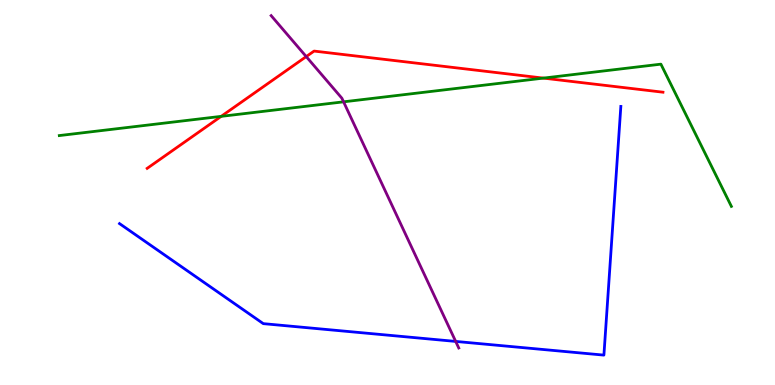[{'lines': ['blue', 'red'], 'intersections': []}, {'lines': ['green', 'red'], 'intersections': [{'x': 2.85, 'y': 6.98}, {'x': 7.01, 'y': 7.97}]}, {'lines': ['purple', 'red'], 'intersections': [{'x': 3.95, 'y': 8.53}]}, {'lines': ['blue', 'green'], 'intersections': []}, {'lines': ['blue', 'purple'], 'intersections': [{'x': 5.88, 'y': 1.13}]}, {'lines': ['green', 'purple'], 'intersections': [{'x': 4.43, 'y': 7.36}]}]